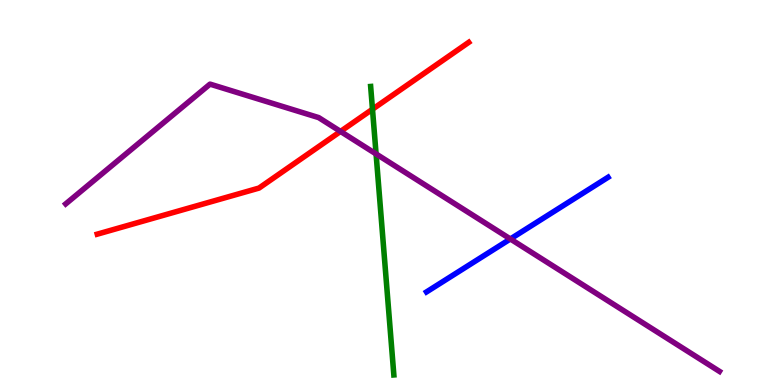[{'lines': ['blue', 'red'], 'intersections': []}, {'lines': ['green', 'red'], 'intersections': [{'x': 4.81, 'y': 7.16}]}, {'lines': ['purple', 'red'], 'intersections': [{'x': 4.39, 'y': 6.59}]}, {'lines': ['blue', 'green'], 'intersections': []}, {'lines': ['blue', 'purple'], 'intersections': [{'x': 6.59, 'y': 3.79}]}, {'lines': ['green', 'purple'], 'intersections': [{'x': 4.85, 'y': 6.0}]}]